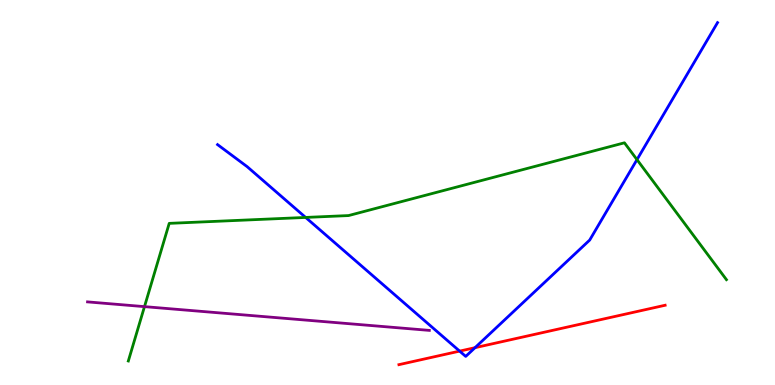[{'lines': ['blue', 'red'], 'intersections': [{'x': 5.93, 'y': 0.88}, {'x': 6.13, 'y': 0.969}]}, {'lines': ['green', 'red'], 'intersections': []}, {'lines': ['purple', 'red'], 'intersections': []}, {'lines': ['blue', 'green'], 'intersections': [{'x': 3.94, 'y': 4.35}, {'x': 8.22, 'y': 5.85}]}, {'lines': ['blue', 'purple'], 'intersections': []}, {'lines': ['green', 'purple'], 'intersections': [{'x': 1.86, 'y': 2.04}]}]